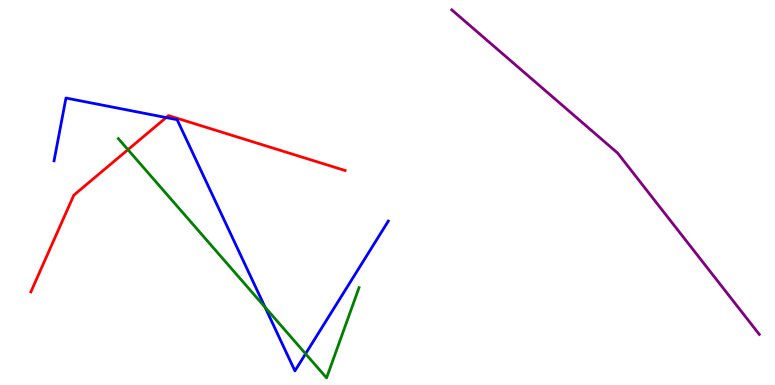[{'lines': ['blue', 'red'], 'intersections': [{'x': 2.14, 'y': 6.95}]}, {'lines': ['green', 'red'], 'intersections': [{'x': 1.65, 'y': 6.11}]}, {'lines': ['purple', 'red'], 'intersections': []}, {'lines': ['blue', 'green'], 'intersections': [{'x': 3.42, 'y': 2.02}, {'x': 3.94, 'y': 0.811}]}, {'lines': ['blue', 'purple'], 'intersections': []}, {'lines': ['green', 'purple'], 'intersections': []}]